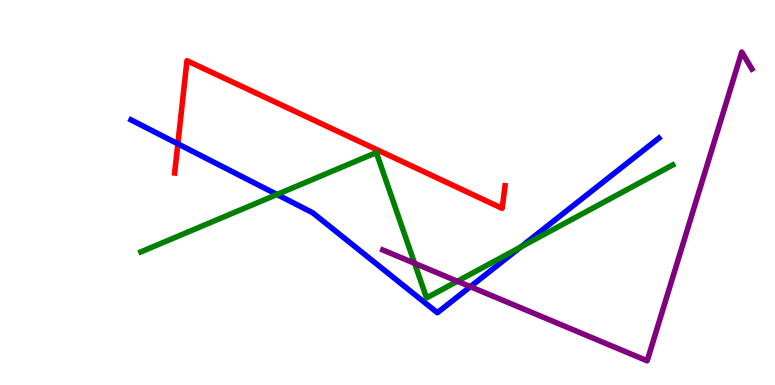[{'lines': ['blue', 'red'], 'intersections': [{'x': 2.29, 'y': 6.26}]}, {'lines': ['green', 'red'], 'intersections': []}, {'lines': ['purple', 'red'], 'intersections': []}, {'lines': ['blue', 'green'], 'intersections': [{'x': 3.57, 'y': 4.95}, {'x': 6.72, 'y': 3.58}]}, {'lines': ['blue', 'purple'], 'intersections': [{'x': 6.07, 'y': 2.55}]}, {'lines': ['green', 'purple'], 'intersections': [{'x': 5.35, 'y': 3.16}, {'x': 5.9, 'y': 2.69}]}]